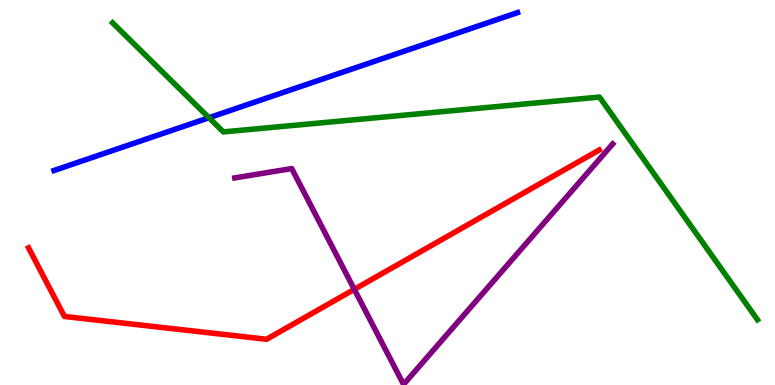[{'lines': ['blue', 'red'], 'intersections': []}, {'lines': ['green', 'red'], 'intersections': []}, {'lines': ['purple', 'red'], 'intersections': [{'x': 4.57, 'y': 2.48}]}, {'lines': ['blue', 'green'], 'intersections': [{'x': 2.7, 'y': 6.94}]}, {'lines': ['blue', 'purple'], 'intersections': []}, {'lines': ['green', 'purple'], 'intersections': []}]